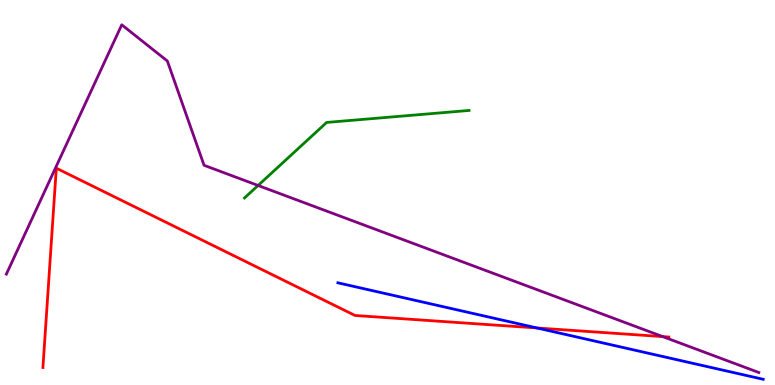[{'lines': ['blue', 'red'], 'intersections': [{'x': 6.93, 'y': 1.48}]}, {'lines': ['green', 'red'], 'intersections': []}, {'lines': ['purple', 'red'], 'intersections': [{'x': 8.55, 'y': 1.26}]}, {'lines': ['blue', 'green'], 'intersections': []}, {'lines': ['blue', 'purple'], 'intersections': []}, {'lines': ['green', 'purple'], 'intersections': [{'x': 3.33, 'y': 5.18}]}]